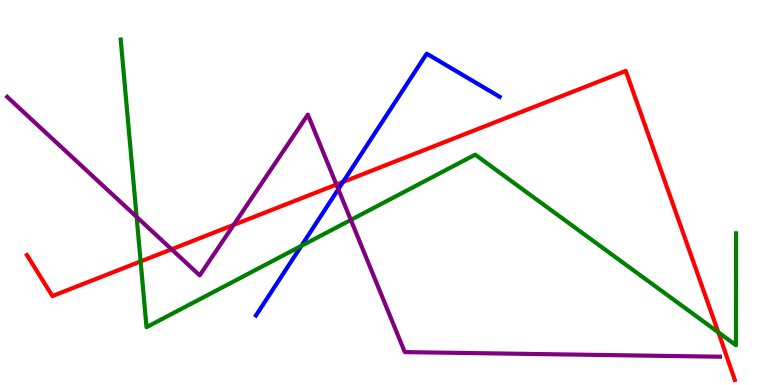[{'lines': ['blue', 'red'], 'intersections': [{'x': 4.43, 'y': 5.27}]}, {'lines': ['green', 'red'], 'intersections': [{'x': 1.81, 'y': 3.21}, {'x': 9.27, 'y': 1.37}]}, {'lines': ['purple', 'red'], 'intersections': [{'x': 2.21, 'y': 3.53}, {'x': 3.01, 'y': 4.16}, {'x': 4.34, 'y': 5.21}]}, {'lines': ['blue', 'green'], 'intersections': [{'x': 3.89, 'y': 3.61}]}, {'lines': ['blue', 'purple'], 'intersections': [{'x': 4.37, 'y': 5.08}]}, {'lines': ['green', 'purple'], 'intersections': [{'x': 1.76, 'y': 4.37}, {'x': 4.53, 'y': 4.29}]}]